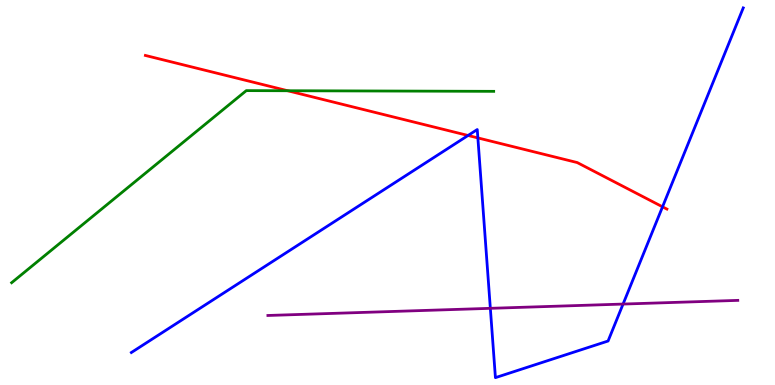[{'lines': ['blue', 'red'], 'intersections': [{'x': 6.04, 'y': 6.48}, {'x': 6.17, 'y': 6.42}, {'x': 8.55, 'y': 4.63}]}, {'lines': ['green', 'red'], 'intersections': [{'x': 3.71, 'y': 7.64}]}, {'lines': ['purple', 'red'], 'intersections': []}, {'lines': ['blue', 'green'], 'intersections': []}, {'lines': ['blue', 'purple'], 'intersections': [{'x': 6.33, 'y': 1.99}, {'x': 8.04, 'y': 2.1}]}, {'lines': ['green', 'purple'], 'intersections': []}]